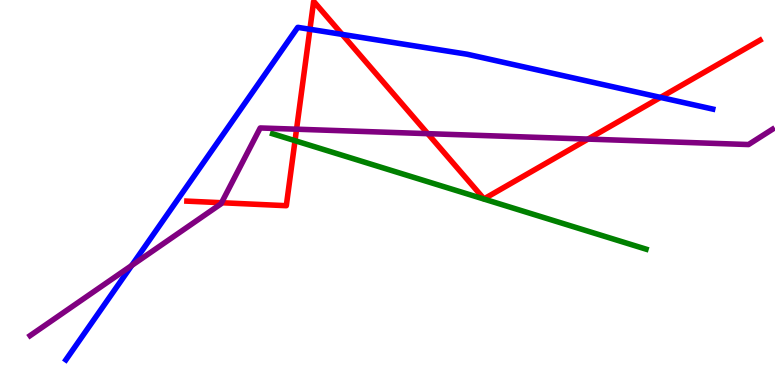[{'lines': ['blue', 'red'], 'intersections': [{'x': 4.0, 'y': 9.24}, {'x': 4.41, 'y': 9.11}, {'x': 8.52, 'y': 7.47}]}, {'lines': ['green', 'red'], 'intersections': [{'x': 3.81, 'y': 6.35}]}, {'lines': ['purple', 'red'], 'intersections': [{'x': 2.86, 'y': 4.73}, {'x': 3.83, 'y': 6.64}, {'x': 5.52, 'y': 6.53}, {'x': 7.59, 'y': 6.39}]}, {'lines': ['blue', 'green'], 'intersections': []}, {'lines': ['blue', 'purple'], 'intersections': [{'x': 1.7, 'y': 3.1}]}, {'lines': ['green', 'purple'], 'intersections': []}]